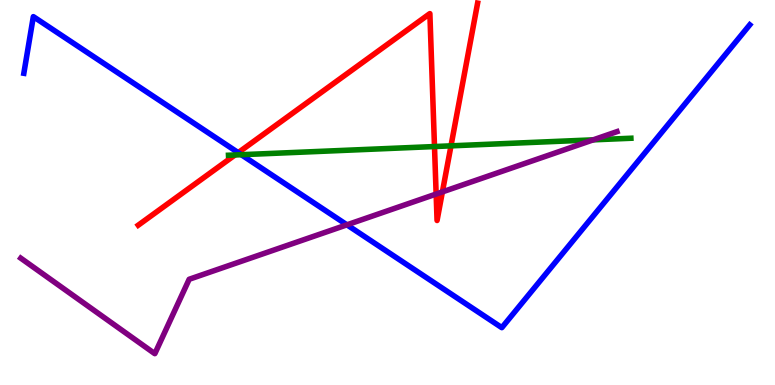[{'lines': ['blue', 'red'], 'intersections': [{'x': 3.07, 'y': 6.03}]}, {'lines': ['green', 'red'], 'intersections': [{'x': 3.03, 'y': 5.97}, {'x': 5.61, 'y': 6.19}, {'x': 5.82, 'y': 6.21}]}, {'lines': ['purple', 'red'], 'intersections': [{'x': 5.63, 'y': 4.96}, {'x': 5.71, 'y': 5.02}]}, {'lines': ['blue', 'green'], 'intersections': [{'x': 3.11, 'y': 5.98}]}, {'lines': ['blue', 'purple'], 'intersections': [{'x': 4.48, 'y': 4.16}]}, {'lines': ['green', 'purple'], 'intersections': [{'x': 7.65, 'y': 6.37}]}]